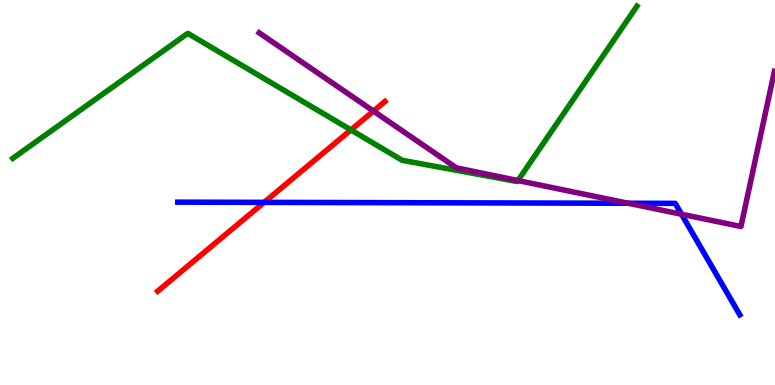[{'lines': ['blue', 'red'], 'intersections': [{'x': 3.41, 'y': 4.74}]}, {'lines': ['green', 'red'], 'intersections': [{'x': 4.53, 'y': 6.63}]}, {'lines': ['purple', 'red'], 'intersections': [{'x': 4.82, 'y': 7.11}]}, {'lines': ['blue', 'green'], 'intersections': []}, {'lines': ['blue', 'purple'], 'intersections': [{'x': 8.11, 'y': 4.72}, {'x': 8.79, 'y': 4.44}]}, {'lines': ['green', 'purple'], 'intersections': [{'x': 6.68, 'y': 5.31}]}]